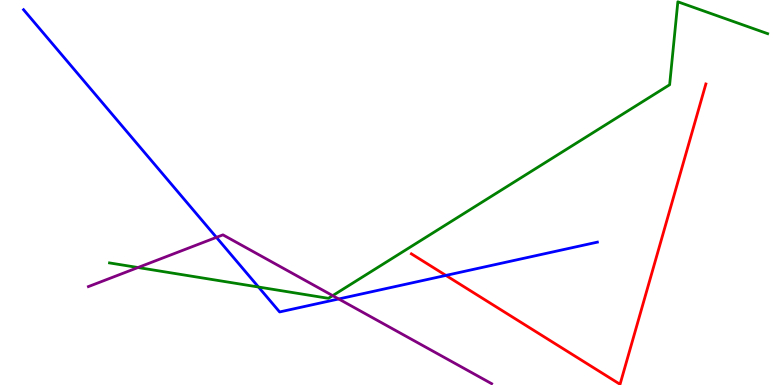[{'lines': ['blue', 'red'], 'intersections': [{'x': 5.75, 'y': 2.85}]}, {'lines': ['green', 'red'], 'intersections': []}, {'lines': ['purple', 'red'], 'intersections': []}, {'lines': ['blue', 'green'], 'intersections': [{'x': 3.34, 'y': 2.55}]}, {'lines': ['blue', 'purple'], 'intersections': [{'x': 2.79, 'y': 3.83}, {'x': 4.37, 'y': 2.23}]}, {'lines': ['green', 'purple'], 'intersections': [{'x': 1.78, 'y': 3.05}, {'x': 4.29, 'y': 2.32}]}]